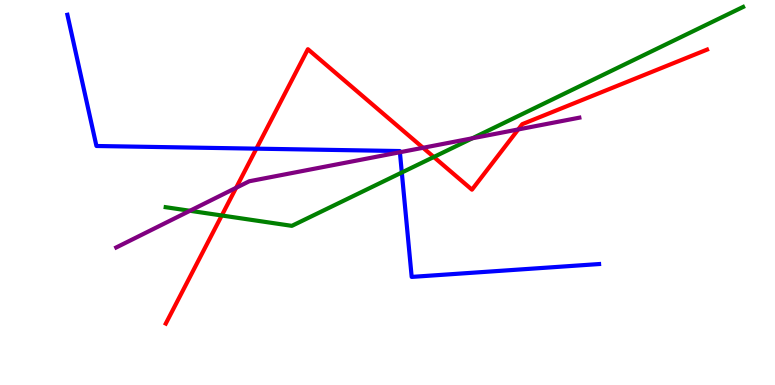[{'lines': ['blue', 'red'], 'intersections': [{'x': 3.31, 'y': 6.14}]}, {'lines': ['green', 'red'], 'intersections': [{'x': 2.86, 'y': 4.4}, {'x': 5.6, 'y': 5.92}]}, {'lines': ['purple', 'red'], 'intersections': [{'x': 3.05, 'y': 5.12}, {'x': 5.46, 'y': 6.16}, {'x': 6.69, 'y': 6.64}]}, {'lines': ['blue', 'green'], 'intersections': [{'x': 5.18, 'y': 5.52}]}, {'lines': ['blue', 'purple'], 'intersections': [{'x': 5.16, 'y': 6.05}]}, {'lines': ['green', 'purple'], 'intersections': [{'x': 2.45, 'y': 4.53}, {'x': 6.1, 'y': 6.41}]}]